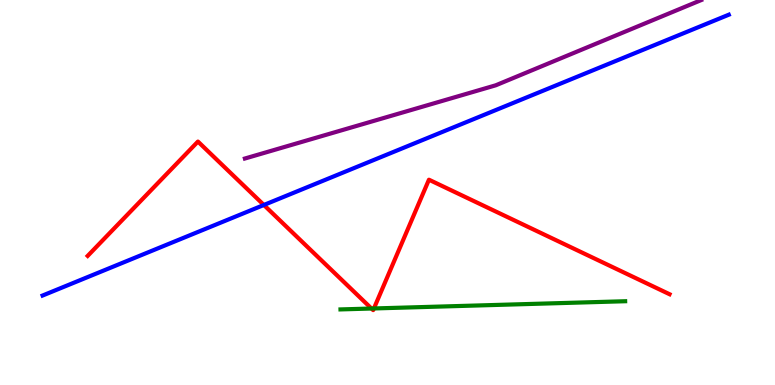[{'lines': ['blue', 'red'], 'intersections': [{'x': 3.4, 'y': 4.68}]}, {'lines': ['green', 'red'], 'intersections': [{'x': 4.79, 'y': 1.99}, {'x': 4.82, 'y': 1.99}]}, {'lines': ['purple', 'red'], 'intersections': []}, {'lines': ['blue', 'green'], 'intersections': []}, {'lines': ['blue', 'purple'], 'intersections': []}, {'lines': ['green', 'purple'], 'intersections': []}]